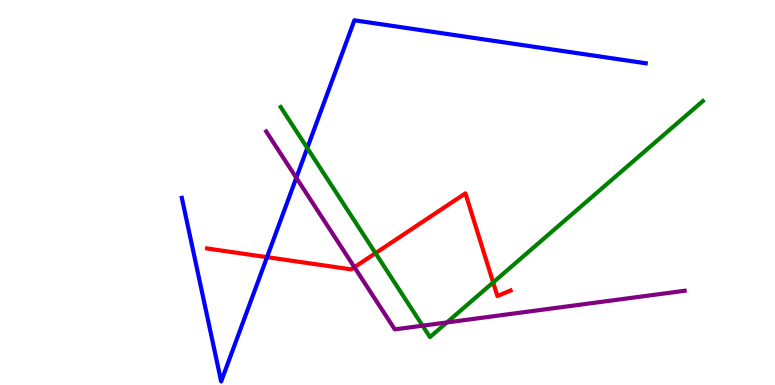[{'lines': ['blue', 'red'], 'intersections': [{'x': 3.45, 'y': 3.32}]}, {'lines': ['green', 'red'], 'intersections': [{'x': 4.85, 'y': 3.42}, {'x': 6.36, 'y': 2.66}]}, {'lines': ['purple', 'red'], 'intersections': [{'x': 4.57, 'y': 3.06}]}, {'lines': ['blue', 'green'], 'intersections': [{'x': 3.96, 'y': 6.16}]}, {'lines': ['blue', 'purple'], 'intersections': [{'x': 3.82, 'y': 5.38}]}, {'lines': ['green', 'purple'], 'intersections': [{'x': 5.45, 'y': 1.54}, {'x': 5.77, 'y': 1.62}]}]